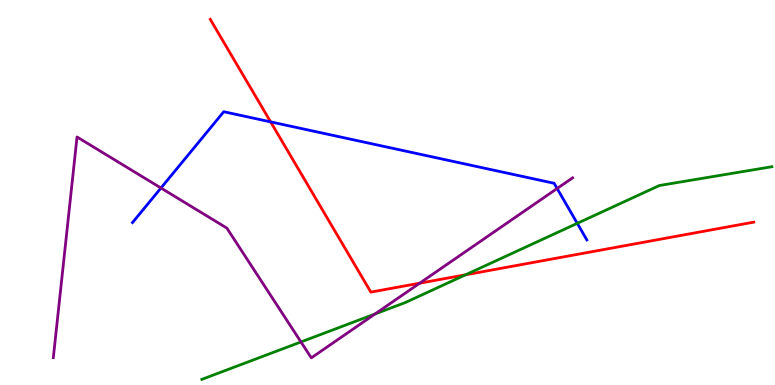[{'lines': ['blue', 'red'], 'intersections': [{'x': 3.49, 'y': 6.83}]}, {'lines': ['green', 'red'], 'intersections': [{'x': 6.01, 'y': 2.86}]}, {'lines': ['purple', 'red'], 'intersections': [{'x': 5.42, 'y': 2.64}]}, {'lines': ['blue', 'green'], 'intersections': [{'x': 7.45, 'y': 4.2}]}, {'lines': ['blue', 'purple'], 'intersections': [{'x': 2.08, 'y': 5.12}, {'x': 7.19, 'y': 5.1}]}, {'lines': ['green', 'purple'], 'intersections': [{'x': 3.88, 'y': 1.12}, {'x': 4.84, 'y': 1.84}]}]